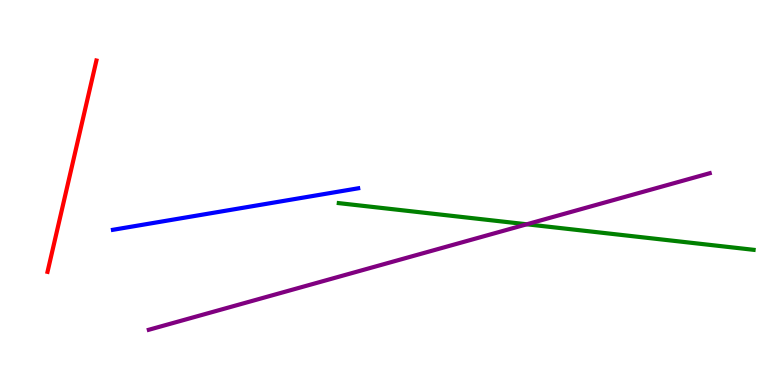[{'lines': ['blue', 'red'], 'intersections': []}, {'lines': ['green', 'red'], 'intersections': []}, {'lines': ['purple', 'red'], 'intersections': []}, {'lines': ['blue', 'green'], 'intersections': []}, {'lines': ['blue', 'purple'], 'intersections': []}, {'lines': ['green', 'purple'], 'intersections': [{'x': 6.8, 'y': 4.17}]}]